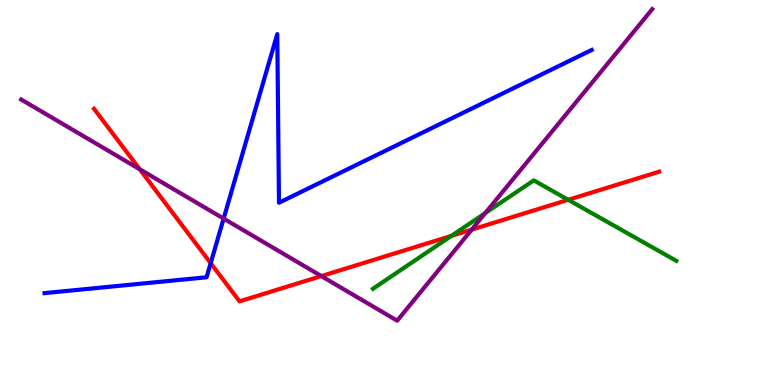[{'lines': ['blue', 'red'], 'intersections': [{'x': 2.72, 'y': 3.16}]}, {'lines': ['green', 'red'], 'intersections': [{'x': 5.82, 'y': 3.87}, {'x': 7.33, 'y': 4.81}]}, {'lines': ['purple', 'red'], 'intersections': [{'x': 1.8, 'y': 5.6}, {'x': 4.15, 'y': 2.83}, {'x': 6.09, 'y': 4.04}]}, {'lines': ['blue', 'green'], 'intersections': []}, {'lines': ['blue', 'purple'], 'intersections': [{'x': 2.89, 'y': 4.32}]}, {'lines': ['green', 'purple'], 'intersections': [{'x': 6.26, 'y': 4.47}]}]